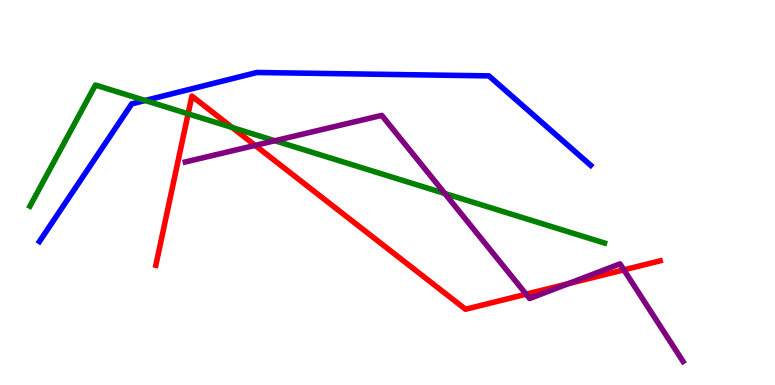[{'lines': ['blue', 'red'], 'intersections': []}, {'lines': ['green', 'red'], 'intersections': [{'x': 2.43, 'y': 7.04}, {'x': 3.0, 'y': 6.69}]}, {'lines': ['purple', 'red'], 'intersections': [{'x': 3.29, 'y': 6.22}, {'x': 6.79, 'y': 2.36}, {'x': 7.33, 'y': 2.63}, {'x': 8.05, 'y': 2.99}]}, {'lines': ['blue', 'green'], 'intersections': [{'x': 1.87, 'y': 7.39}]}, {'lines': ['blue', 'purple'], 'intersections': []}, {'lines': ['green', 'purple'], 'intersections': [{'x': 3.55, 'y': 6.34}, {'x': 5.74, 'y': 4.97}]}]